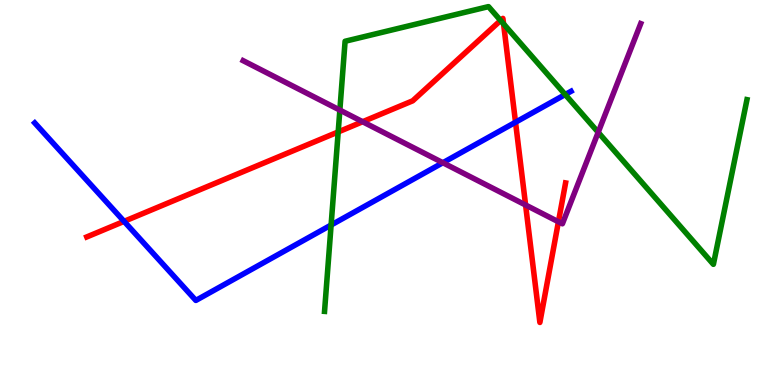[{'lines': ['blue', 'red'], 'intersections': [{'x': 1.6, 'y': 4.25}, {'x': 6.65, 'y': 6.82}]}, {'lines': ['green', 'red'], 'intersections': [{'x': 4.36, 'y': 6.57}, {'x': 6.46, 'y': 9.47}, {'x': 6.5, 'y': 9.38}]}, {'lines': ['purple', 'red'], 'intersections': [{'x': 4.68, 'y': 6.84}, {'x': 6.78, 'y': 4.68}, {'x': 7.21, 'y': 4.24}]}, {'lines': ['blue', 'green'], 'intersections': [{'x': 4.27, 'y': 4.16}, {'x': 7.29, 'y': 7.54}]}, {'lines': ['blue', 'purple'], 'intersections': [{'x': 5.71, 'y': 5.77}]}, {'lines': ['green', 'purple'], 'intersections': [{'x': 4.39, 'y': 7.14}, {'x': 7.72, 'y': 6.56}]}]